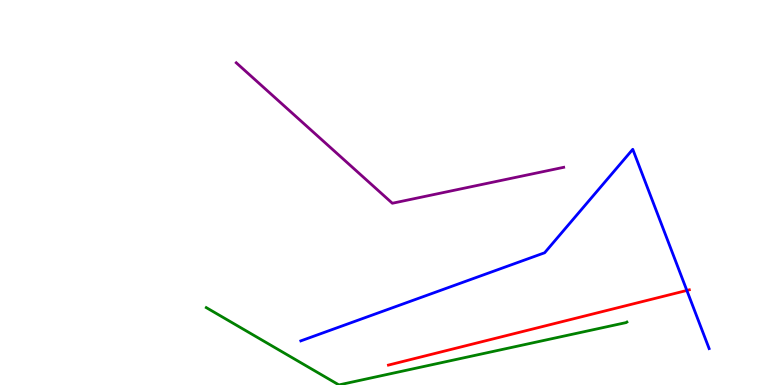[{'lines': ['blue', 'red'], 'intersections': [{'x': 8.86, 'y': 2.46}]}, {'lines': ['green', 'red'], 'intersections': []}, {'lines': ['purple', 'red'], 'intersections': []}, {'lines': ['blue', 'green'], 'intersections': []}, {'lines': ['blue', 'purple'], 'intersections': []}, {'lines': ['green', 'purple'], 'intersections': []}]